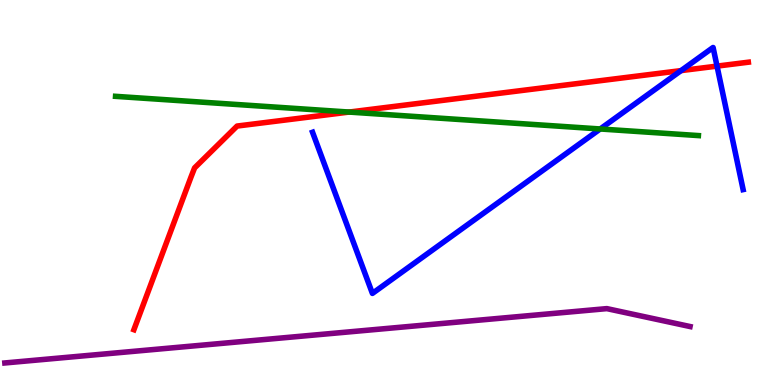[{'lines': ['blue', 'red'], 'intersections': [{'x': 8.79, 'y': 8.17}, {'x': 9.25, 'y': 8.28}]}, {'lines': ['green', 'red'], 'intersections': [{'x': 4.5, 'y': 7.09}]}, {'lines': ['purple', 'red'], 'intersections': []}, {'lines': ['blue', 'green'], 'intersections': [{'x': 7.74, 'y': 6.65}]}, {'lines': ['blue', 'purple'], 'intersections': []}, {'lines': ['green', 'purple'], 'intersections': []}]